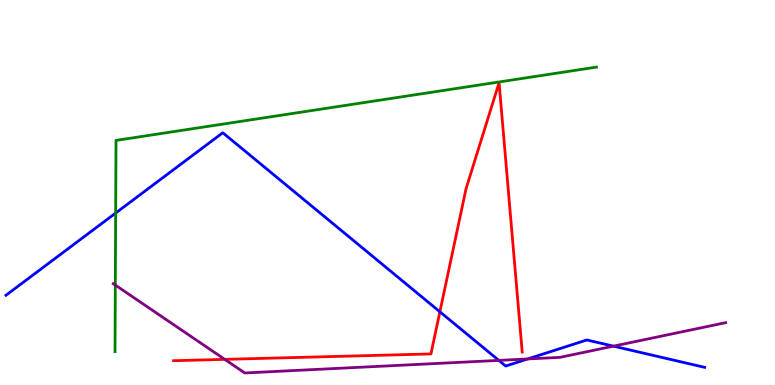[{'lines': ['blue', 'red'], 'intersections': [{'x': 5.68, 'y': 1.9}]}, {'lines': ['green', 'red'], 'intersections': []}, {'lines': ['purple', 'red'], 'intersections': [{'x': 2.9, 'y': 0.666}]}, {'lines': ['blue', 'green'], 'intersections': [{'x': 1.49, 'y': 4.47}]}, {'lines': ['blue', 'purple'], 'intersections': [{'x': 6.44, 'y': 0.639}, {'x': 6.81, 'y': 0.677}, {'x': 7.92, 'y': 1.01}]}, {'lines': ['green', 'purple'], 'intersections': [{'x': 1.49, 'y': 2.6}]}]